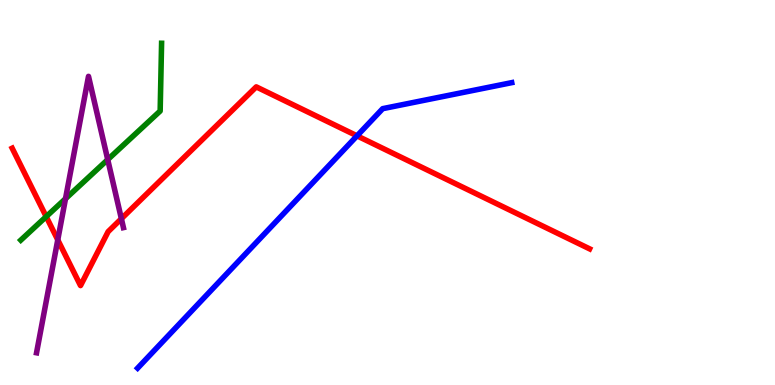[{'lines': ['blue', 'red'], 'intersections': [{'x': 4.61, 'y': 6.47}]}, {'lines': ['green', 'red'], 'intersections': [{'x': 0.596, 'y': 4.37}]}, {'lines': ['purple', 'red'], 'intersections': [{'x': 0.745, 'y': 3.77}, {'x': 1.57, 'y': 4.32}]}, {'lines': ['blue', 'green'], 'intersections': []}, {'lines': ['blue', 'purple'], 'intersections': []}, {'lines': ['green', 'purple'], 'intersections': [{'x': 0.845, 'y': 4.84}, {'x': 1.39, 'y': 5.85}]}]